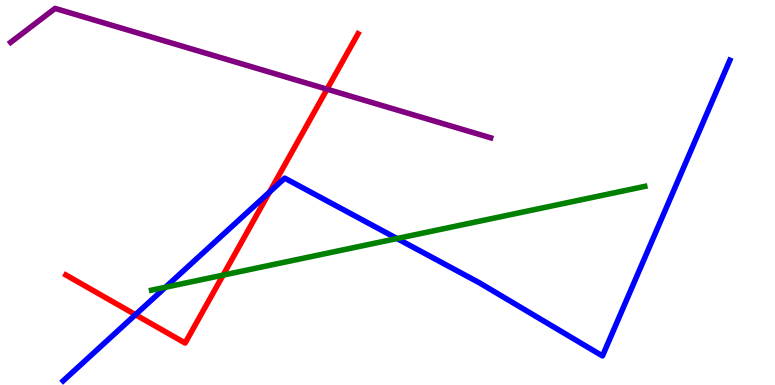[{'lines': ['blue', 'red'], 'intersections': [{'x': 1.75, 'y': 1.83}, {'x': 3.48, 'y': 5.01}]}, {'lines': ['green', 'red'], 'intersections': [{'x': 2.88, 'y': 2.85}]}, {'lines': ['purple', 'red'], 'intersections': [{'x': 4.22, 'y': 7.68}]}, {'lines': ['blue', 'green'], 'intersections': [{'x': 2.14, 'y': 2.54}, {'x': 5.12, 'y': 3.8}]}, {'lines': ['blue', 'purple'], 'intersections': []}, {'lines': ['green', 'purple'], 'intersections': []}]